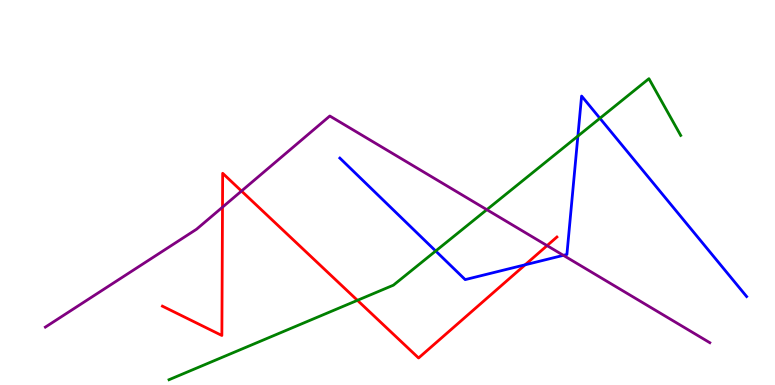[{'lines': ['blue', 'red'], 'intersections': [{'x': 6.78, 'y': 3.12}]}, {'lines': ['green', 'red'], 'intersections': [{'x': 4.61, 'y': 2.2}]}, {'lines': ['purple', 'red'], 'intersections': [{'x': 2.87, 'y': 4.62}, {'x': 3.12, 'y': 5.04}, {'x': 7.06, 'y': 3.62}]}, {'lines': ['blue', 'green'], 'intersections': [{'x': 5.62, 'y': 3.48}, {'x': 7.46, 'y': 6.47}, {'x': 7.74, 'y': 6.93}]}, {'lines': ['blue', 'purple'], 'intersections': [{'x': 7.27, 'y': 3.37}]}, {'lines': ['green', 'purple'], 'intersections': [{'x': 6.28, 'y': 4.55}]}]